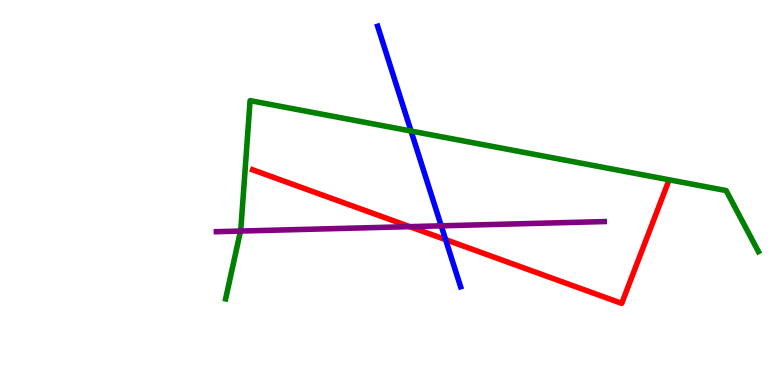[{'lines': ['blue', 'red'], 'intersections': [{'x': 5.75, 'y': 3.78}]}, {'lines': ['green', 'red'], 'intersections': []}, {'lines': ['purple', 'red'], 'intersections': [{'x': 5.29, 'y': 4.11}]}, {'lines': ['blue', 'green'], 'intersections': [{'x': 5.3, 'y': 6.6}]}, {'lines': ['blue', 'purple'], 'intersections': [{'x': 5.69, 'y': 4.13}]}, {'lines': ['green', 'purple'], 'intersections': [{'x': 3.1, 'y': 4.0}]}]